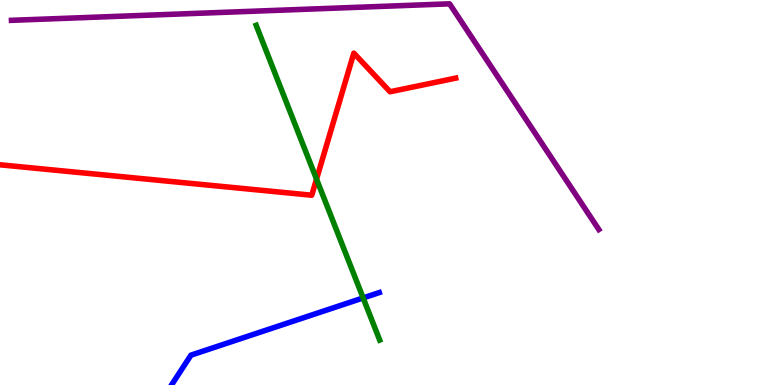[{'lines': ['blue', 'red'], 'intersections': []}, {'lines': ['green', 'red'], 'intersections': [{'x': 4.08, 'y': 5.35}]}, {'lines': ['purple', 'red'], 'intersections': []}, {'lines': ['blue', 'green'], 'intersections': [{'x': 4.69, 'y': 2.26}]}, {'lines': ['blue', 'purple'], 'intersections': []}, {'lines': ['green', 'purple'], 'intersections': []}]